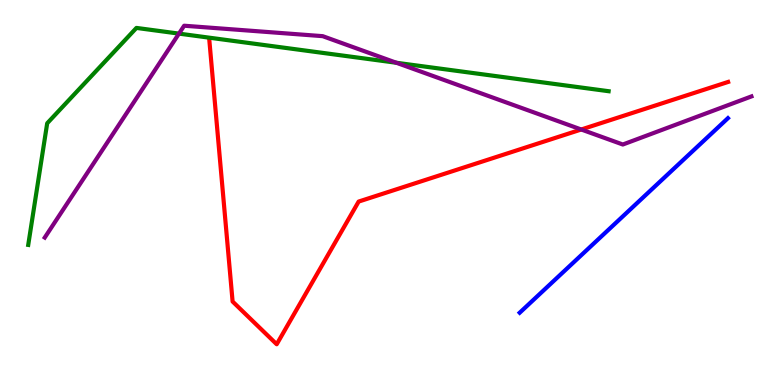[{'lines': ['blue', 'red'], 'intersections': []}, {'lines': ['green', 'red'], 'intersections': []}, {'lines': ['purple', 'red'], 'intersections': [{'x': 7.5, 'y': 6.64}]}, {'lines': ['blue', 'green'], 'intersections': []}, {'lines': ['blue', 'purple'], 'intersections': []}, {'lines': ['green', 'purple'], 'intersections': [{'x': 2.31, 'y': 9.13}, {'x': 5.11, 'y': 8.37}]}]